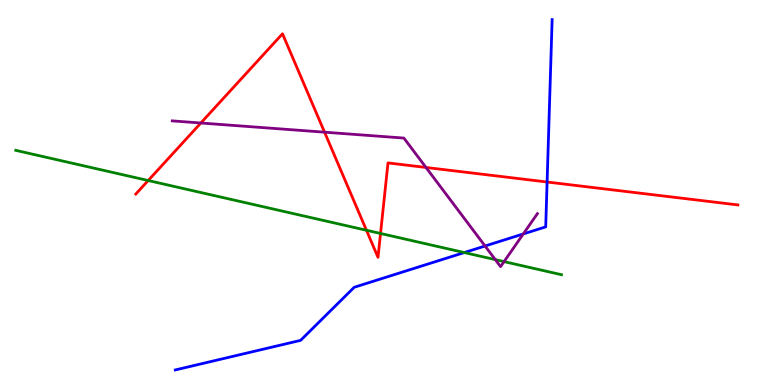[{'lines': ['blue', 'red'], 'intersections': [{'x': 7.06, 'y': 5.27}]}, {'lines': ['green', 'red'], 'intersections': [{'x': 1.91, 'y': 5.31}, {'x': 4.73, 'y': 4.02}, {'x': 4.91, 'y': 3.94}]}, {'lines': ['purple', 'red'], 'intersections': [{'x': 2.59, 'y': 6.81}, {'x': 4.19, 'y': 6.57}, {'x': 5.5, 'y': 5.65}]}, {'lines': ['blue', 'green'], 'intersections': [{'x': 5.99, 'y': 3.44}]}, {'lines': ['blue', 'purple'], 'intersections': [{'x': 6.26, 'y': 3.61}, {'x': 6.75, 'y': 3.92}]}, {'lines': ['green', 'purple'], 'intersections': [{'x': 6.39, 'y': 3.26}, {'x': 6.5, 'y': 3.2}]}]